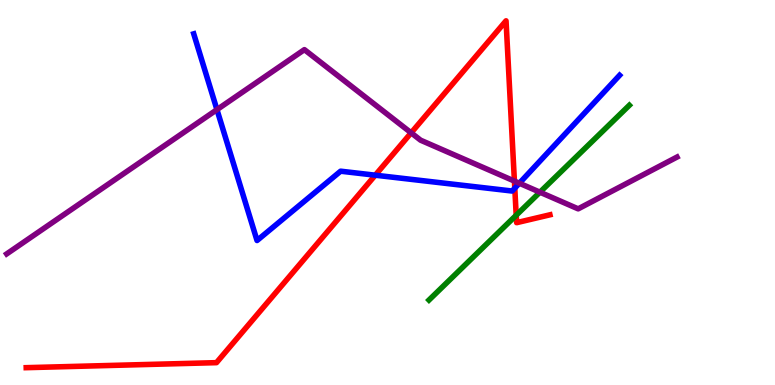[{'lines': ['blue', 'red'], 'intersections': [{'x': 4.84, 'y': 5.45}, {'x': 6.64, 'y': 5.11}]}, {'lines': ['green', 'red'], 'intersections': [{'x': 6.66, 'y': 4.41}]}, {'lines': ['purple', 'red'], 'intersections': [{'x': 5.31, 'y': 6.55}, {'x': 6.64, 'y': 5.3}]}, {'lines': ['blue', 'green'], 'intersections': []}, {'lines': ['blue', 'purple'], 'intersections': [{'x': 2.8, 'y': 7.15}, {'x': 6.7, 'y': 5.24}]}, {'lines': ['green', 'purple'], 'intersections': [{'x': 6.97, 'y': 5.01}]}]